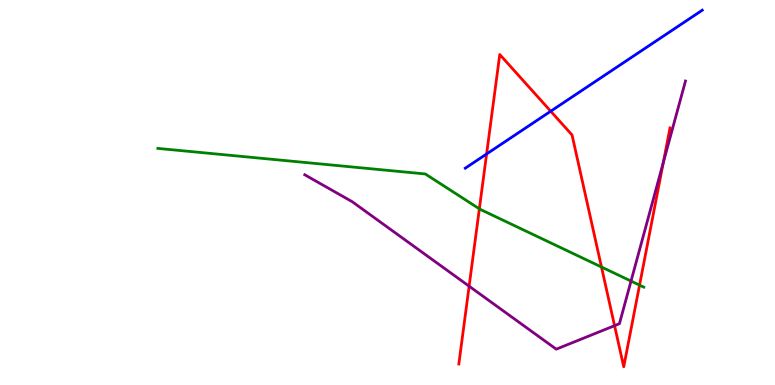[{'lines': ['blue', 'red'], 'intersections': [{'x': 6.28, 'y': 6.0}, {'x': 7.11, 'y': 7.11}]}, {'lines': ['green', 'red'], 'intersections': [{'x': 6.19, 'y': 4.58}, {'x': 7.76, 'y': 3.06}, {'x': 8.25, 'y': 2.59}]}, {'lines': ['purple', 'red'], 'intersections': [{'x': 6.05, 'y': 2.57}, {'x': 7.93, 'y': 1.54}, {'x': 8.56, 'y': 5.78}]}, {'lines': ['blue', 'green'], 'intersections': []}, {'lines': ['blue', 'purple'], 'intersections': []}, {'lines': ['green', 'purple'], 'intersections': [{'x': 8.14, 'y': 2.7}]}]